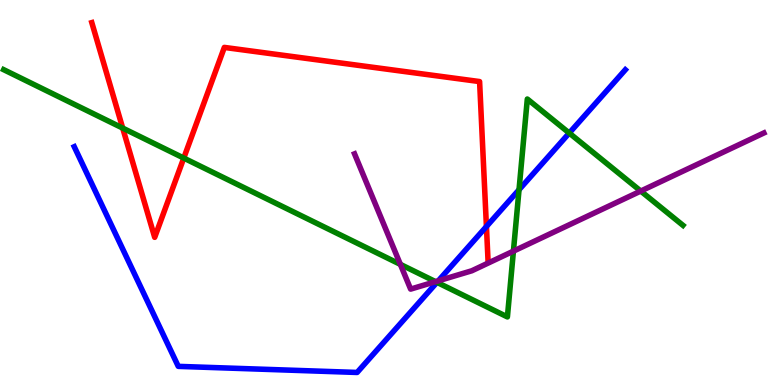[{'lines': ['blue', 'red'], 'intersections': [{'x': 6.28, 'y': 4.12}]}, {'lines': ['green', 'red'], 'intersections': [{'x': 1.58, 'y': 6.67}, {'x': 2.37, 'y': 5.89}]}, {'lines': ['purple', 'red'], 'intersections': []}, {'lines': ['blue', 'green'], 'intersections': [{'x': 5.64, 'y': 2.67}, {'x': 6.7, 'y': 5.07}, {'x': 7.35, 'y': 6.54}]}, {'lines': ['blue', 'purple'], 'intersections': [{'x': 5.66, 'y': 2.71}]}, {'lines': ['green', 'purple'], 'intersections': [{'x': 5.17, 'y': 3.13}, {'x': 5.62, 'y': 2.68}, {'x': 6.62, 'y': 3.48}, {'x': 8.27, 'y': 5.04}]}]